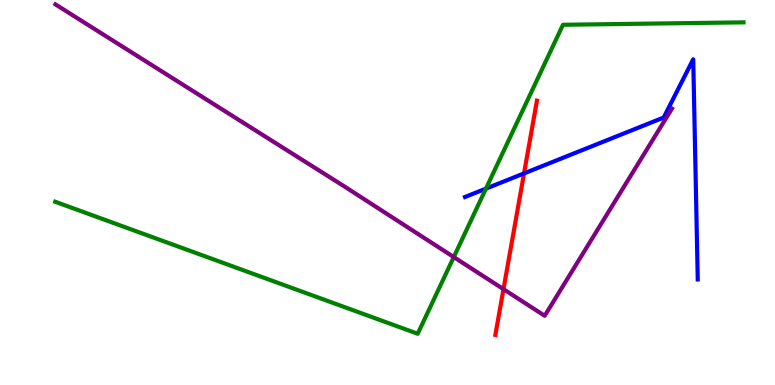[{'lines': ['blue', 'red'], 'intersections': [{'x': 6.76, 'y': 5.5}]}, {'lines': ['green', 'red'], 'intersections': []}, {'lines': ['purple', 'red'], 'intersections': [{'x': 6.5, 'y': 2.49}]}, {'lines': ['blue', 'green'], 'intersections': [{'x': 6.27, 'y': 5.1}]}, {'lines': ['blue', 'purple'], 'intersections': []}, {'lines': ['green', 'purple'], 'intersections': [{'x': 5.86, 'y': 3.32}]}]